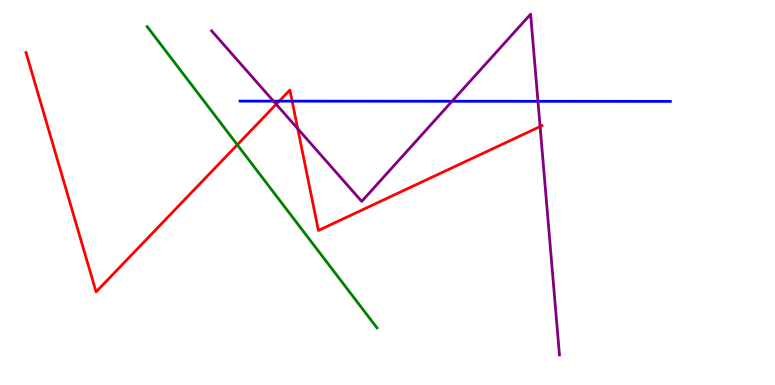[{'lines': ['blue', 'red'], 'intersections': [{'x': 3.6, 'y': 7.37}, {'x': 3.77, 'y': 7.37}]}, {'lines': ['green', 'red'], 'intersections': [{'x': 3.06, 'y': 6.24}]}, {'lines': ['purple', 'red'], 'intersections': [{'x': 3.56, 'y': 7.29}, {'x': 3.84, 'y': 6.66}, {'x': 6.97, 'y': 6.71}]}, {'lines': ['blue', 'green'], 'intersections': []}, {'lines': ['blue', 'purple'], 'intersections': [{'x': 3.53, 'y': 7.37}, {'x': 5.83, 'y': 7.37}, {'x': 6.94, 'y': 7.37}]}, {'lines': ['green', 'purple'], 'intersections': []}]